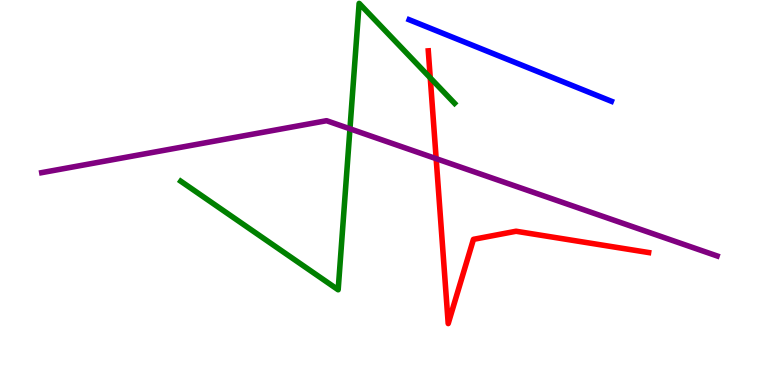[{'lines': ['blue', 'red'], 'intersections': []}, {'lines': ['green', 'red'], 'intersections': [{'x': 5.55, 'y': 7.98}]}, {'lines': ['purple', 'red'], 'intersections': [{'x': 5.63, 'y': 5.88}]}, {'lines': ['blue', 'green'], 'intersections': []}, {'lines': ['blue', 'purple'], 'intersections': []}, {'lines': ['green', 'purple'], 'intersections': [{'x': 4.52, 'y': 6.65}]}]